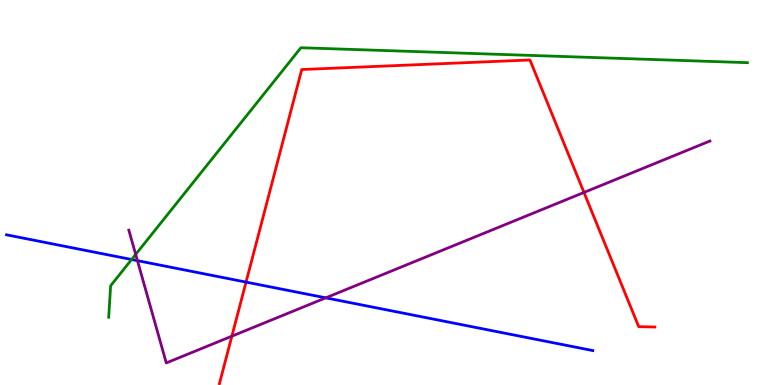[{'lines': ['blue', 'red'], 'intersections': [{'x': 3.17, 'y': 2.67}]}, {'lines': ['green', 'red'], 'intersections': []}, {'lines': ['purple', 'red'], 'intersections': [{'x': 2.99, 'y': 1.27}, {'x': 7.54, 'y': 5.0}]}, {'lines': ['blue', 'green'], 'intersections': [{'x': 1.7, 'y': 3.26}]}, {'lines': ['blue', 'purple'], 'intersections': [{'x': 1.77, 'y': 3.23}, {'x': 4.2, 'y': 2.26}]}, {'lines': ['green', 'purple'], 'intersections': [{'x': 1.75, 'y': 3.39}]}]